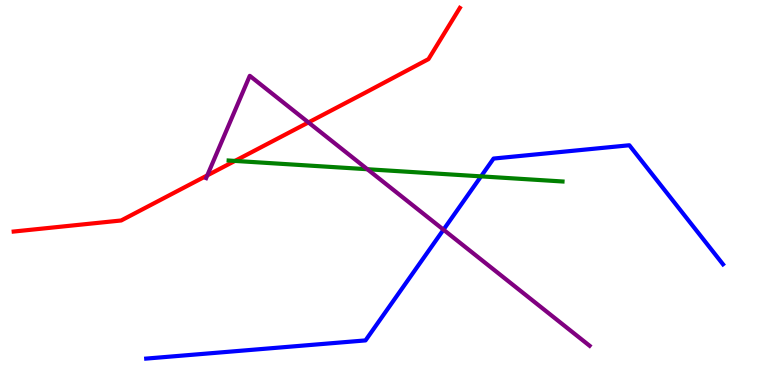[{'lines': ['blue', 'red'], 'intersections': []}, {'lines': ['green', 'red'], 'intersections': [{'x': 3.03, 'y': 5.82}]}, {'lines': ['purple', 'red'], 'intersections': [{'x': 2.67, 'y': 5.44}, {'x': 3.98, 'y': 6.82}]}, {'lines': ['blue', 'green'], 'intersections': [{'x': 6.21, 'y': 5.42}]}, {'lines': ['blue', 'purple'], 'intersections': [{'x': 5.72, 'y': 4.03}]}, {'lines': ['green', 'purple'], 'intersections': [{'x': 4.74, 'y': 5.6}]}]